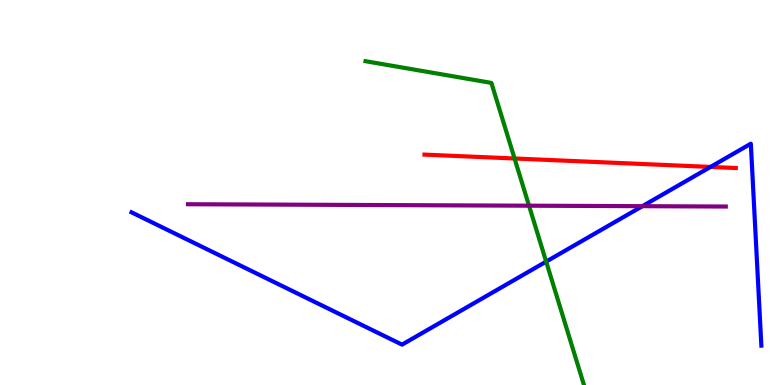[{'lines': ['blue', 'red'], 'intersections': [{'x': 9.17, 'y': 5.66}]}, {'lines': ['green', 'red'], 'intersections': [{'x': 6.64, 'y': 5.88}]}, {'lines': ['purple', 'red'], 'intersections': []}, {'lines': ['blue', 'green'], 'intersections': [{'x': 7.05, 'y': 3.2}]}, {'lines': ['blue', 'purple'], 'intersections': [{'x': 8.29, 'y': 4.64}]}, {'lines': ['green', 'purple'], 'intersections': [{'x': 6.83, 'y': 4.66}]}]